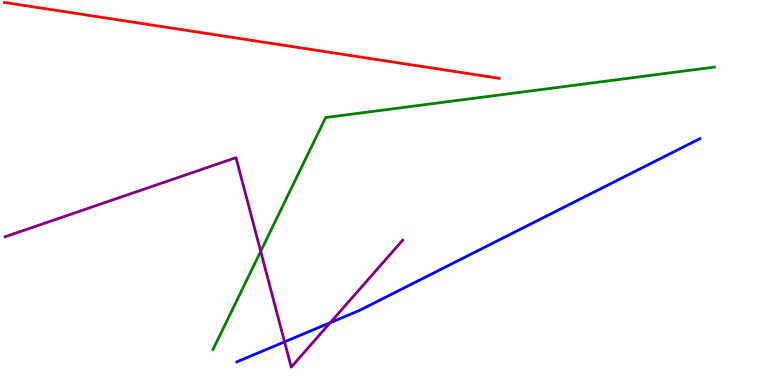[{'lines': ['blue', 'red'], 'intersections': []}, {'lines': ['green', 'red'], 'intersections': []}, {'lines': ['purple', 'red'], 'intersections': []}, {'lines': ['blue', 'green'], 'intersections': []}, {'lines': ['blue', 'purple'], 'intersections': [{'x': 3.67, 'y': 1.12}, {'x': 4.26, 'y': 1.62}]}, {'lines': ['green', 'purple'], 'intersections': [{'x': 3.36, 'y': 3.47}]}]